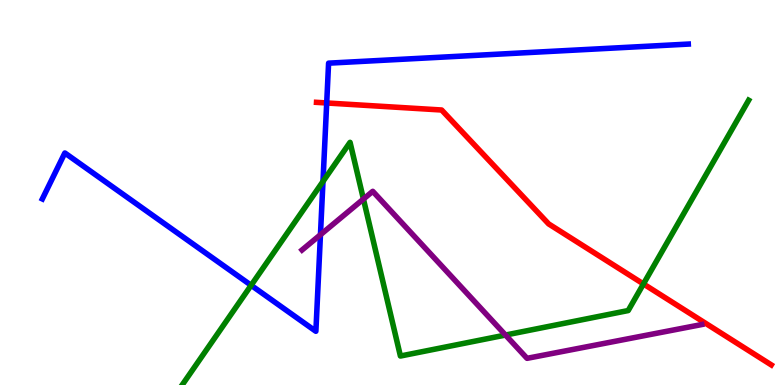[{'lines': ['blue', 'red'], 'intersections': [{'x': 4.22, 'y': 7.33}]}, {'lines': ['green', 'red'], 'intersections': [{'x': 8.3, 'y': 2.62}]}, {'lines': ['purple', 'red'], 'intersections': []}, {'lines': ['blue', 'green'], 'intersections': [{'x': 3.24, 'y': 2.59}, {'x': 4.17, 'y': 5.29}]}, {'lines': ['blue', 'purple'], 'intersections': [{'x': 4.13, 'y': 3.9}]}, {'lines': ['green', 'purple'], 'intersections': [{'x': 4.69, 'y': 4.83}, {'x': 6.52, 'y': 1.3}]}]